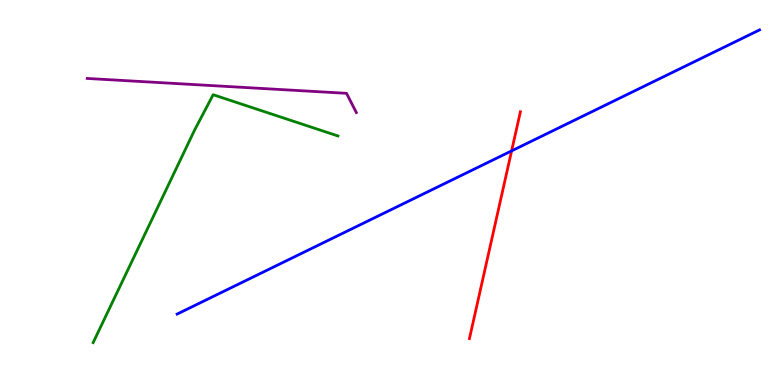[{'lines': ['blue', 'red'], 'intersections': [{'x': 6.6, 'y': 6.08}]}, {'lines': ['green', 'red'], 'intersections': []}, {'lines': ['purple', 'red'], 'intersections': []}, {'lines': ['blue', 'green'], 'intersections': []}, {'lines': ['blue', 'purple'], 'intersections': []}, {'lines': ['green', 'purple'], 'intersections': []}]